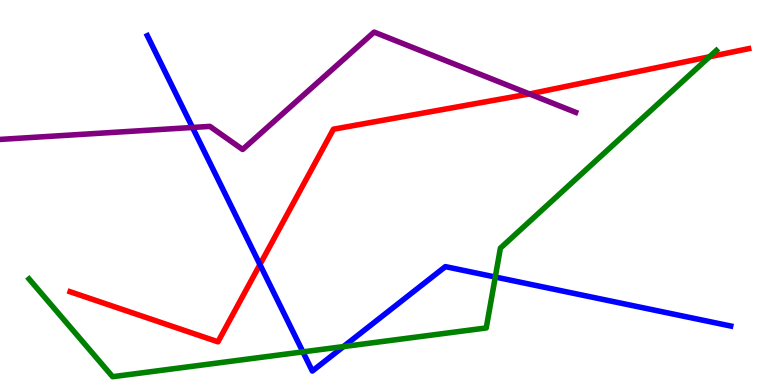[{'lines': ['blue', 'red'], 'intersections': [{'x': 3.35, 'y': 3.13}]}, {'lines': ['green', 'red'], 'intersections': [{'x': 9.15, 'y': 8.53}]}, {'lines': ['purple', 'red'], 'intersections': [{'x': 6.83, 'y': 7.56}]}, {'lines': ['blue', 'green'], 'intersections': [{'x': 3.91, 'y': 0.86}, {'x': 4.43, 'y': 0.998}, {'x': 6.39, 'y': 2.8}]}, {'lines': ['blue', 'purple'], 'intersections': [{'x': 2.48, 'y': 6.69}]}, {'lines': ['green', 'purple'], 'intersections': []}]